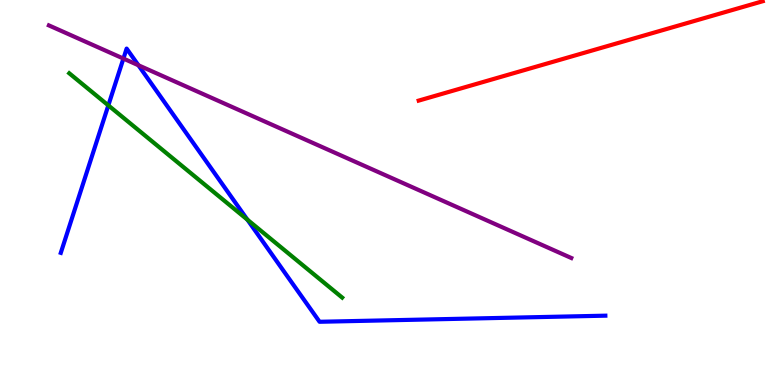[{'lines': ['blue', 'red'], 'intersections': []}, {'lines': ['green', 'red'], 'intersections': []}, {'lines': ['purple', 'red'], 'intersections': []}, {'lines': ['blue', 'green'], 'intersections': [{'x': 1.4, 'y': 7.26}, {'x': 3.19, 'y': 4.29}]}, {'lines': ['blue', 'purple'], 'intersections': [{'x': 1.59, 'y': 8.48}, {'x': 1.79, 'y': 8.31}]}, {'lines': ['green', 'purple'], 'intersections': []}]